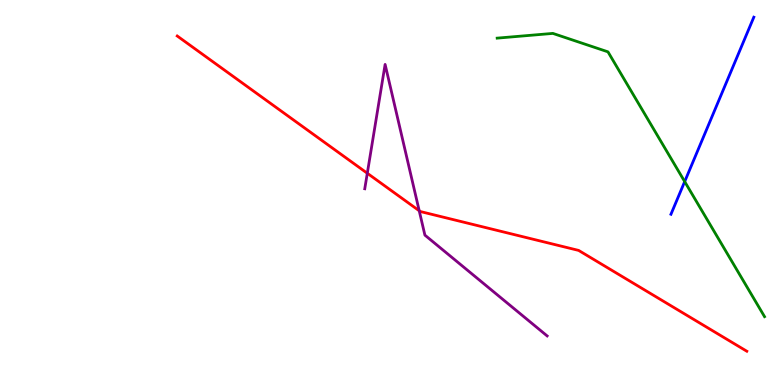[{'lines': ['blue', 'red'], 'intersections': []}, {'lines': ['green', 'red'], 'intersections': []}, {'lines': ['purple', 'red'], 'intersections': [{'x': 4.74, 'y': 5.5}, {'x': 5.41, 'y': 4.53}]}, {'lines': ['blue', 'green'], 'intersections': [{'x': 8.83, 'y': 5.28}]}, {'lines': ['blue', 'purple'], 'intersections': []}, {'lines': ['green', 'purple'], 'intersections': []}]